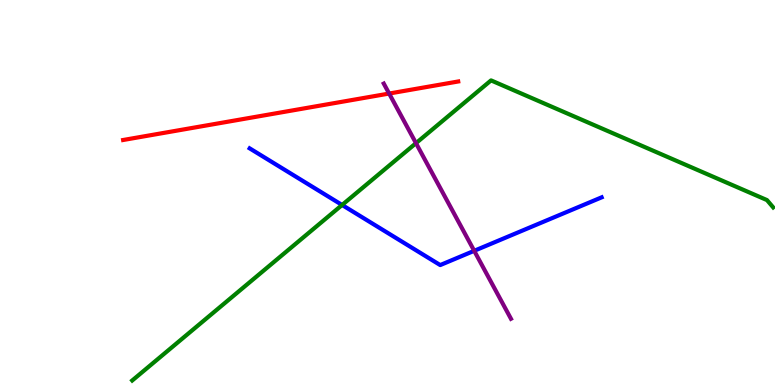[{'lines': ['blue', 'red'], 'intersections': []}, {'lines': ['green', 'red'], 'intersections': []}, {'lines': ['purple', 'red'], 'intersections': [{'x': 5.02, 'y': 7.57}]}, {'lines': ['blue', 'green'], 'intersections': [{'x': 4.41, 'y': 4.68}]}, {'lines': ['blue', 'purple'], 'intersections': [{'x': 6.12, 'y': 3.49}]}, {'lines': ['green', 'purple'], 'intersections': [{'x': 5.37, 'y': 6.28}]}]